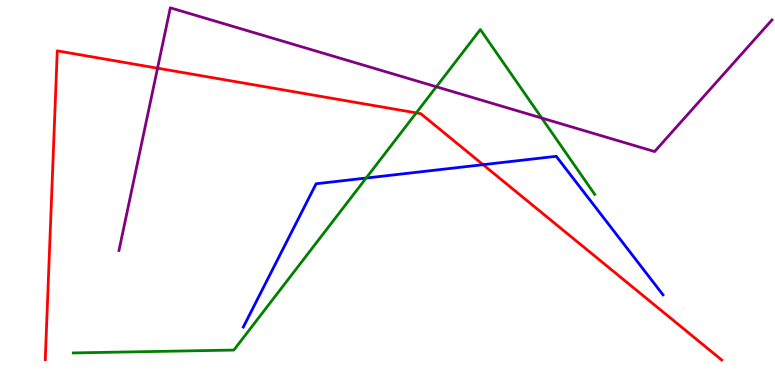[{'lines': ['blue', 'red'], 'intersections': [{'x': 6.23, 'y': 5.72}]}, {'lines': ['green', 'red'], 'intersections': [{'x': 5.37, 'y': 7.07}]}, {'lines': ['purple', 'red'], 'intersections': [{'x': 2.03, 'y': 8.23}]}, {'lines': ['blue', 'green'], 'intersections': [{'x': 4.72, 'y': 5.38}]}, {'lines': ['blue', 'purple'], 'intersections': []}, {'lines': ['green', 'purple'], 'intersections': [{'x': 5.63, 'y': 7.75}, {'x': 6.99, 'y': 6.93}]}]